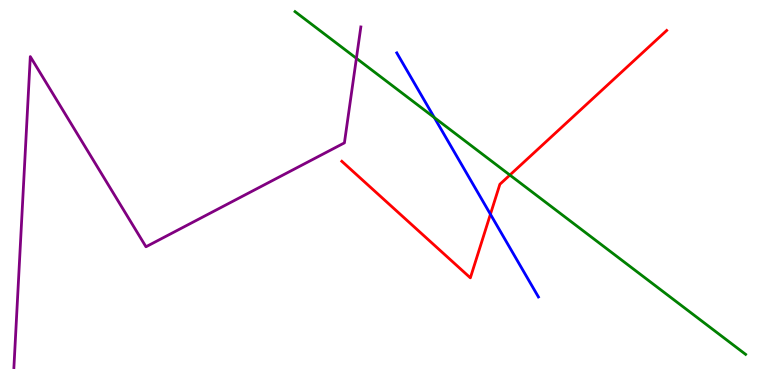[{'lines': ['blue', 'red'], 'intersections': [{'x': 6.33, 'y': 4.44}]}, {'lines': ['green', 'red'], 'intersections': [{'x': 6.58, 'y': 5.45}]}, {'lines': ['purple', 'red'], 'intersections': []}, {'lines': ['blue', 'green'], 'intersections': [{'x': 5.6, 'y': 6.95}]}, {'lines': ['blue', 'purple'], 'intersections': []}, {'lines': ['green', 'purple'], 'intersections': [{'x': 4.6, 'y': 8.49}]}]